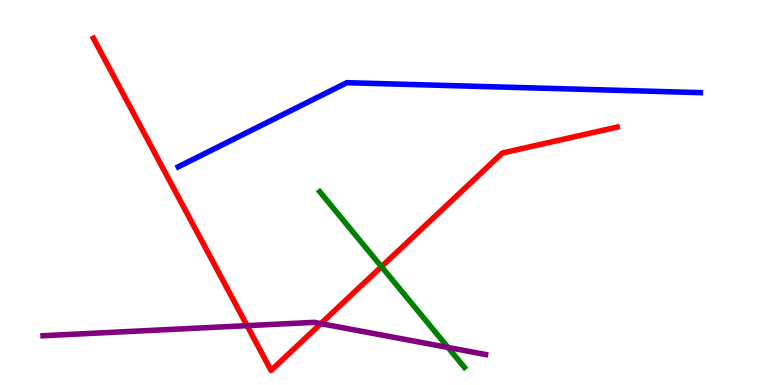[{'lines': ['blue', 'red'], 'intersections': []}, {'lines': ['green', 'red'], 'intersections': [{'x': 4.92, 'y': 3.07}]}, {'lines': ['purple', 'red'], 'intersections': [{'x': 3.19, 'y': 1.54}, {'x': 4.14, 'y': 1.59}]}, {'lines': ['blue', 'green'], 'intersections': []}, {'lines': ['blue', 'purple'], 'intersections': []}, {'lines': ['green', 'purple'], 'intersections': [{'x': 5.78, 'y': 0.975}]}]